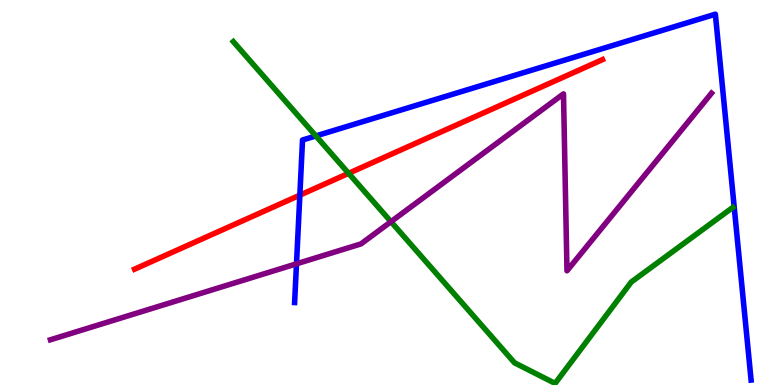[{'lines': ['blue', 'red'], 'intersections': [{'x': 3.87, 'y': 4.93}]}, {'lines': ['green', 'red'], 'intersections': [{'x': 4.5, 'y': 5.5}]}, {'lines': ['purple', 'red'], 'intersections': []}, {'lines': ['blue', 'green'], 'intersections': [{'x': 4.08, 'y': 6.47}]}, {'lines': ['blue', 'purple'], 'intersections': [{'x': 3.83, 'y': 3.15}]}, {'lines': ['green', 'purple'], 'intersections': [{'x': 5.04, 'y': 4.24}]}]